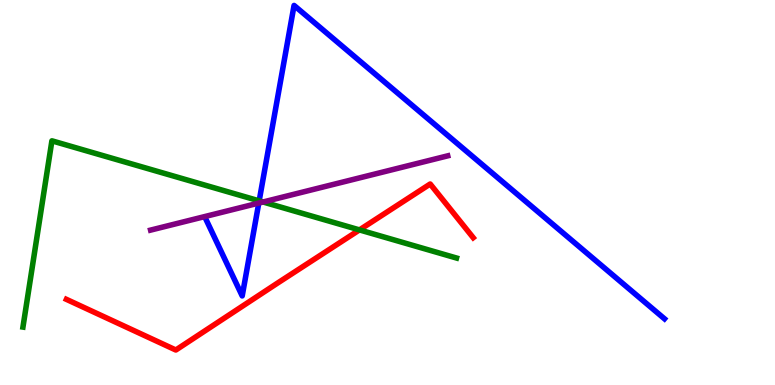[{'lines': ['blue', 'red'], 'intersections': []}, {'lines': ['green', 'red'], 'intersections': [{'x': 4.64, 'y': 4.03}]}, {'lines': ['purple', 'red'], 'intersections': []}, {'lines': ['blue', 'green'], 'intersections': [{'x': 3.34, 'y': 4.78}]}, {'lines': ['blue', 'purple'], 'intersections': [{'x': 3.34, 'y': 4.73}]}, {'lines': ['green', 'purple'], 'intersections': [{'x': 3.39, 'y': 4.75}]}]